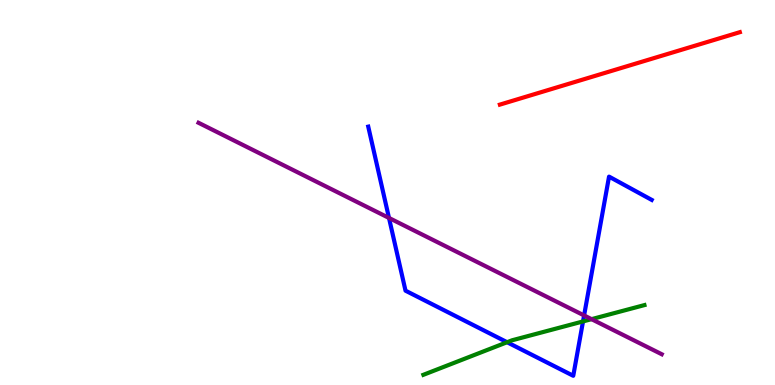[{'lines': ['blue', 'red'], 'intersections': []}, {'lines': ['green', 'red'], 'intersections': []}, {'lines': ['purple', 'red'], 'intersections': []}, {'lines': ['blue', 'green'], 'intersections': [{'x': 6.54, 'y': 1.11}, {'x': 7.52, 'y': 1.65}]}, {'lines': ['blue', 'purple'], 'intersections': [{'x': 5.02, 'y': 4.34}, {'x': 7.54, 'y': 1.81}]}, {'lines': ['green', 'purple'], 'intersections': [{'x': 7.63, 'y': 1.71}]}]